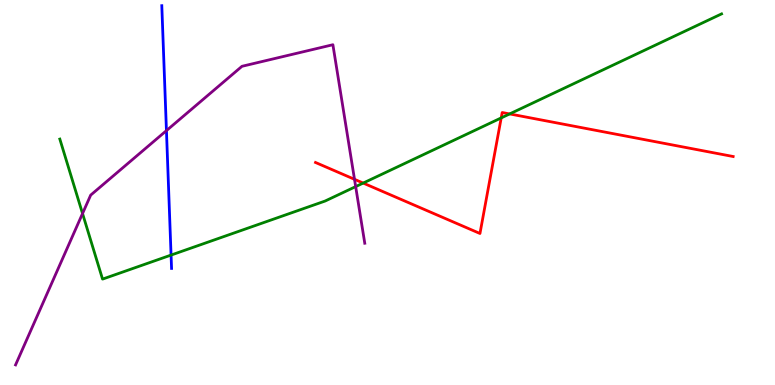[{'lines': ['blue', 'red'], 'intersections': []}, {'lines': ['green', 'red'], 'intersections': [{'x': 4.69, 'y': 5.25}, {'x': 6.47, 'y': 6.94}, {'x': 6.58, 'y': 7.04}]}, {'lines': ['purple', 'red'], 'intersections': [{'x': 4.57, 'y': 5.34}]}, {'lines': ['blue', 'green'], 'intersections': [{'x': 2.21, 'y': 3.37}]}, {'lines': ['blue', 'purple'], 'intersections': [{'x': 2.15, 'y': 6.61}]}, {'lines': ['green', 'purple'], 'intersections': [{'x': 1.07, 'y': 4.45}, {'x': 4.59, 'y': 5.15}]}]